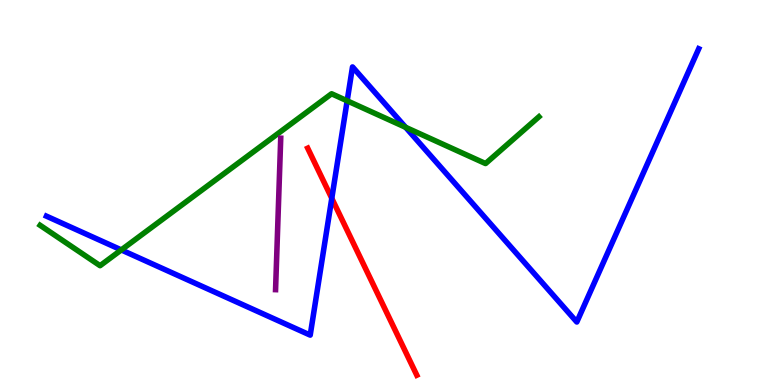[{'lines': ['blue', 'red'], 'intersections': [{'x': 4.28, 'y': 4.85}]}, {'lines': ['green', 'red'], 'intersections': []}, {'lines': ['purple', 'red'], 'intersections': []}, {'lines': ['blue', 'green'], 'intersections': [{'x': 1.57, 'y': 3.51}, {'x': 4.48, 'y': 7.38}, {'x': 5.23, 'y': 6.69}]}, {'lines': ['blue', 'purple'], 'intersections': []}, {'lines': ['green', 'purple'], 'intersections': []}]